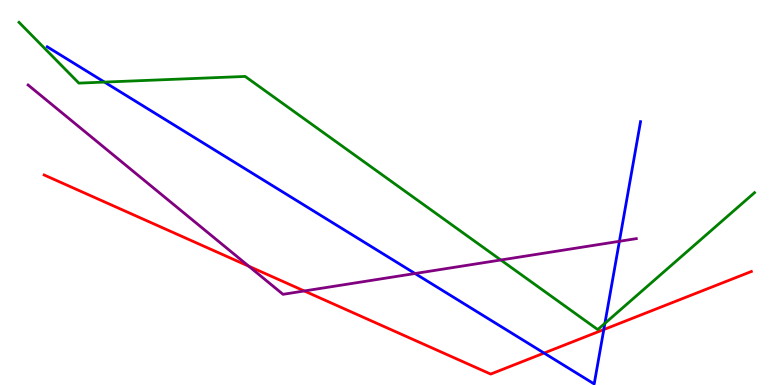[{'lines': ['blue', 'red'], 'intersections': [{'x': 7.02, 'y': 0.829}, {'x': 7.79, 'y': 1.44}]}, {'lines': ['green', 'red'], 'intersections': []}, {'lines': ['purple', 'red'], 'intersections': [{'x': 3.21, 'y': 3.08}, {'x': 3.93, 'y': 2.44}]}, {'lines': ['blue', 'green'], 'intersections': [{'x': 1.35, 'y': 7.87}, {'x': 7.81, 'y': 1.6}]}, {'lines': ['blue', 'purple'], 'intersections': [{'x': 5.36, 'y': 2.9}, {'x': 7.99, 'y': 3.73}]}, {'lines': ['green', 'purple'], 'intersections': [{'x': 6.46, 'y': 3.25}]}]